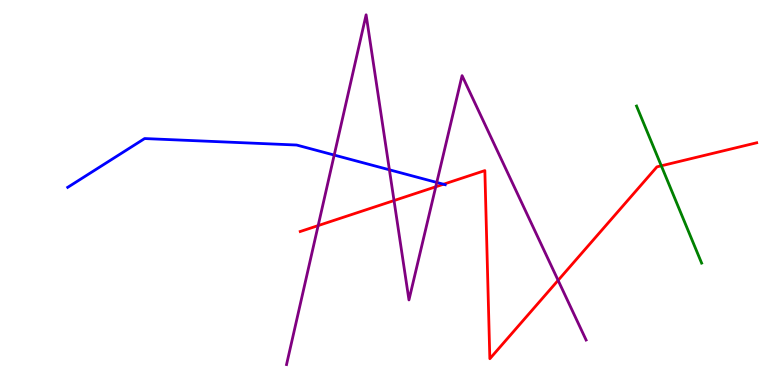[{'lines': ['blue', 'red'], 'intersections': [{'x': 5.72, 'y': 5.21}]}, {'lines': ['green', 'red'], 'intersections': [{'x': 8.53, 'y': 5.69}]}, {'lines': ['purple', 'red'], 'intersections': [{'x': 4.11, 'y': 4.14}, {'x': 5.08, 'y': 4.79}, {'x': 5.62, 'y': 5.15}, {'x': 7.2, 'y': 2.72}]}, {'lines': ['blue', 'green'], 'intersections': []}, {'lines': ['blue', 'purple'], 'intersections': [{'x': 4.31, 'y': 5.97}, {'x': 5.02, 'y': 5.59}, {'x': 5.64, 'y': 5.26}]}, {'lines': ['green', 'purple'], 'intersections': []}]